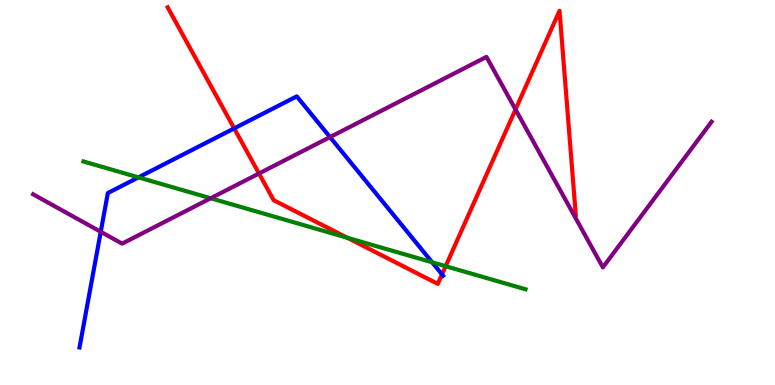[{'lines': ['blue', 'red'], 'intersections': [{'x': 3.02, 'y': 6.67}, {'x': 5.7, 'y': 2.87}]}, {'lines': ['green', 'red'], 'intersections': [{'x': 4.48, 'y': 3.82}, {'x': 5.75, 'y': 3.09}]}, {'lines': ['purple', 'red'], 'intersections': [{'x': 3.34, 'y': 5.49}, {'x': 6.65, 'y': 7.16}]}, {'lines': ['blue', 'green'], 'intersections': [{'x': 1.79, 'y': 5.39}, {'x': 5.58, 'y': 3.19}]}, {'lines': ['blue', 'purple'], 'intersections': [{'x': 1.3, 'y': 3.98}, {'x': 4.26, 'y': 6.44}]}, {'lines': ['green', 'purple'], 'intersections': [{'x': 2.72, 'y': 4.85}]}]